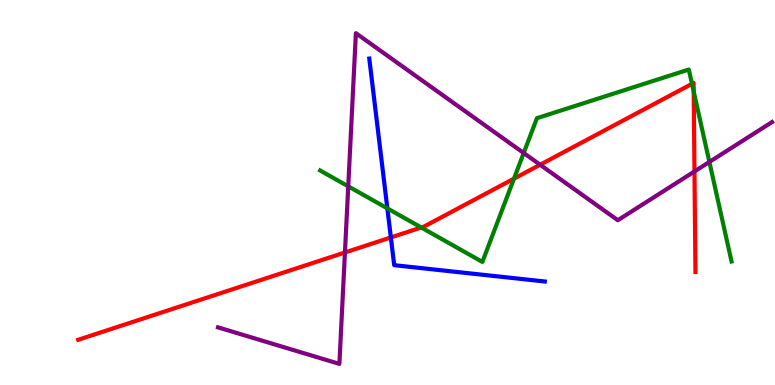[{'lines': ['blue', 'red'], 'intersections': [{'x': 5.04, 'y': 3.83}]}, {'lines': ['green', 'red'], 'intersections': [{'x': 5.44, 'y': 4.09}, {'x': 6.63, 'y': 5.36}, {'x': 8.93, 'y': 7.82}, {'x': 8.95, 'y': 7.62}]}, {'lines': ['purple', 'red'], 'intersections': [{'x': 4.45, 'y': 3.44}, {'x': 6.97, 'y': 5.72}, {'x': 8.96, 'y': 5.55}]}, {'lines': ['blue', 'green'], 'intersections': [{'x': 5.0, 'y': 4.59}]}, {'lines': ['blue', 'purple'], 'intersections': []}, {'lines': ['green', 'purple'], 'intersections': [{'x': 4.49, 'y': 5.16}, {'x': 6.76, 'y': 6.03}, {'x': 9.15, 'y': 5.79}]}]